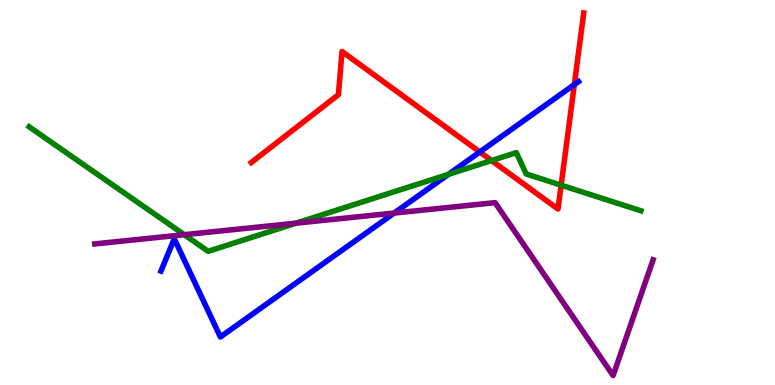[{'lines': ['blue', 'red'], 'intersections': [{'x': 6.19, 'y': 6.05}, {'x': 7.41, 'y': 7.8}]}, {'lines': ['green', 'red'], 'intersections': [{'x': 6.34, 'y': 5.83}, {'x': 7.24, 'y': 5.19}]}, {'lines': ['purple', 'red'], 'intersections': []}, {'lines': ['blue', 'green'], 'intersections': [{'x': 5.79, 'y': 5.47}]}, {'lines': ['blue', 'purple'], 'intersections': [{'x': 5.09, 'y': 4.47}]}, {'lines': ['green', 'purple'], 'intersections': [{'x': 2.38, 'y': 3.9}, {'x': 3.82, 'y': 4.2}]}]